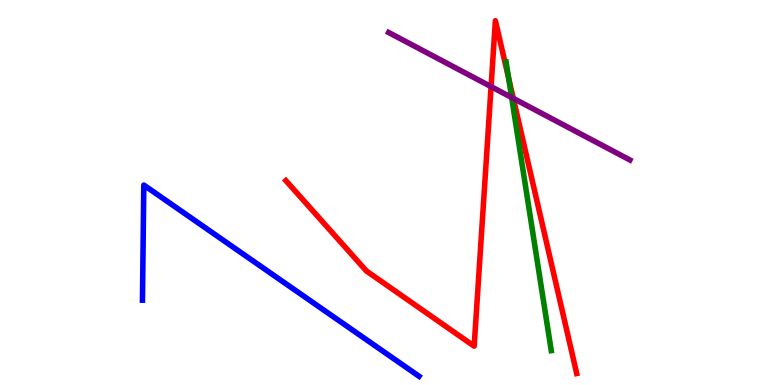[{'lines': ['blue', 'red'], 'intersections': []}, {'lines': ['green', 'red'], 'intersections': [{'x': 6.56, 'y': 7.97}]}, {'lines': ['purple', 'red'], 'intersections': [{'x': 6.34, 'y': 7.75}, {'x': 6.62, 'y': 7.45}]}, {'lines': ['blue', 'green'], 'intersections': []}, {'lines': ['blue', 'purple'], 'intersections': []}, {'lines': ['green', 'purple'], 'intersections': [{'x': 6.6, 'y': 7.47}]}]